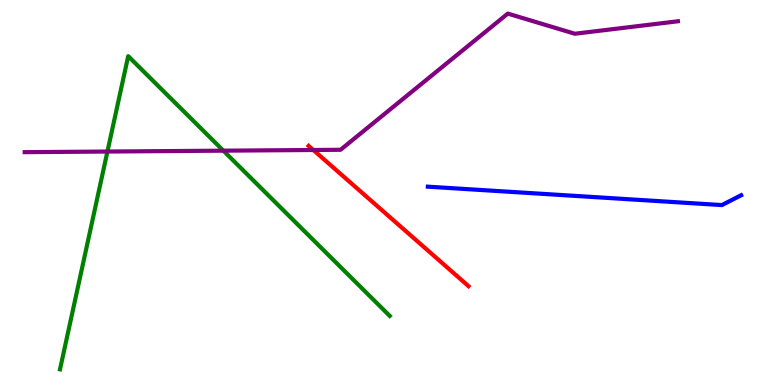[{'lines': ['blue', 'red'], 'intersections': []}, {'lines': ['green', 'red'], 'intersections': []}, {'lines': ['purple', 'red'], 'intersections': [{'x': 4.04, 'y': 6.1}]}, {'lines': ['blue', 'green'], 'intersections': []}, {'lines': ['blue', 'purple'], 'intersections': []}, {'lines': ['green', 'purple'], 'intersections': [{'x': 1.39, 'y': 6.06}, {'x': 2.88, 'y': 6.09}]}]